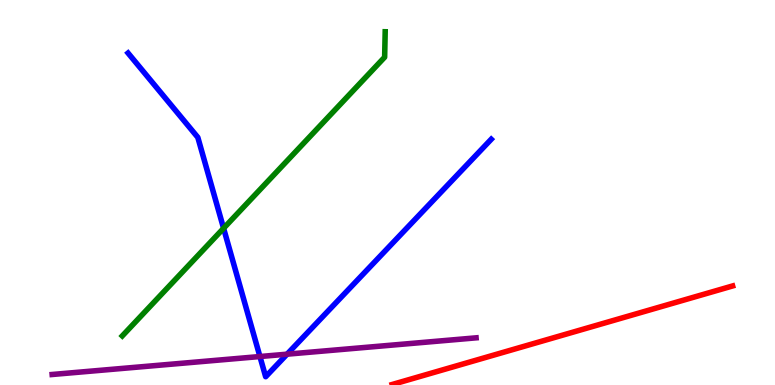[{'lines': ['blue', 'red'], 'intersections': []}, {'lines': ['green', 'red'], 'intersections': []}, {'lines': ['purple', 'red'], 'intersections': []}, {'lines': ['blue', 'green'], 'intersections': [{'x': 2.89, 'y': 4.07}]}, {'lines': ['blue', 'purple'], 'intersections': [{'x': 3.35, 'y': 0.74}, {'x': 3.7, 'y': 0.8}]}, {'lines': ['green', 'purple'], 'intersections': []}]